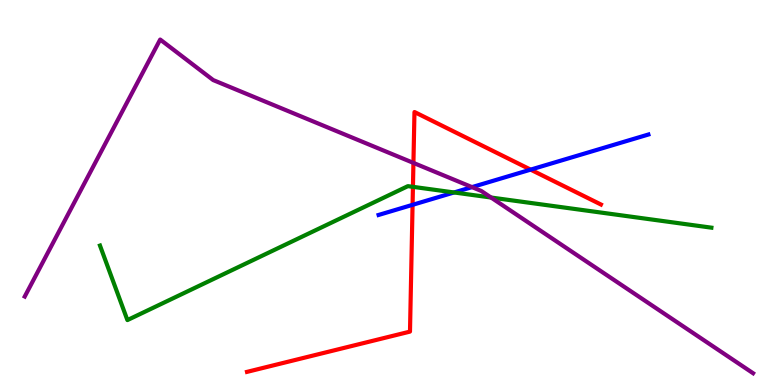[{'lines': ['blue', 'red'], 'intersections': [{'x': 5.32, 'y': 4.68}, {'x': 6.85, 'y': 5.59}]}, {'lines': ['green', 'red'], 'intersections': [{'x': 5.33, 'y': 5.15}]}, {'lines': ['purple', 'red'], 'intersections': [{'x': 5.33, 'y': 5.77}]}, {'lines': ['blue', 'green'], 'intersections': [{'x': 5.86, 'y': 5.0}]}, {'lines': ['blue', 'purple'], 'intersections': [{'x': 6.09, 'y': 5.14}]}, {'lines': ['green', 'purple'], 'intersections': [{'x': 6.34, 'y': 4.87}]}]